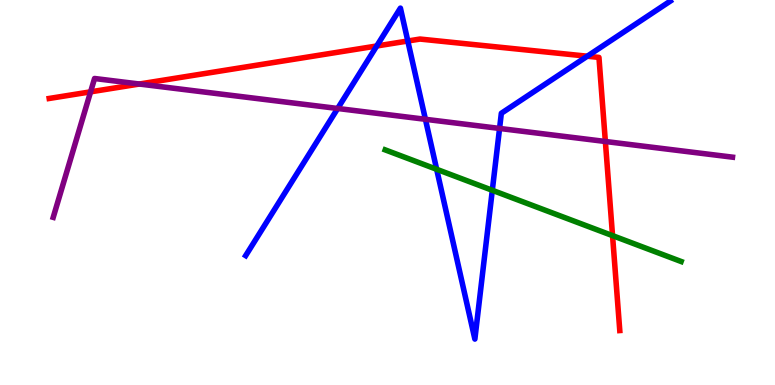[{'lines': ['blue', 'red'], 'intersections': [{'x': 4.86, 'y': 8.81}, {'x': 5.26, 'y': 8.93}, {'x': 7.58, 'y': 8.54}]}, {'lines': ['green', 'red'], 'intersections': [{'x': 7.9, 'y': 3.88}]}, {'lines': ['purple', 'red'], 'intersections': [{'x': 1.17, 'y': 7.61}, {'x': 1.8, 'y': 7.82}, {'x': 7.81, 'y': 6.33}]}, {'lines': ['blue', 'green'], 'intersections': [{'x': 5.63, 'y': 5.6}, {'x': 6.35, 'y': 5.06}]}, {'lines': ['blue', 'purple'], 'intersections': [{'x': 4.36, 'y': 7.18}, {'x': 5.49, 'y': 6.9}, {'x': 6.45, 'y': 6.66}]}, {'lines': ['green', 'purple'], 'intersections': []}]